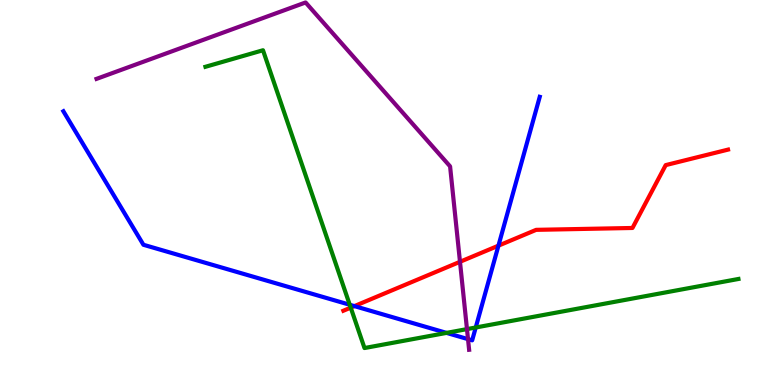[{'lines': ['blue', 'red'], 'intersections': [{'x': 4.57, 'y': 2.05}, {'x': 6.43, 'y': 3.62}]}, {'lines': ['green', 'red'], 'intersections': [{'x': 4.53, 'y': 2.01}]}, {'lines': ['purple', 'red'], 'intersections': [{'x': 5.94, 'y': 3.2}]}, {'lines': ['blue', 'green'], 'intersections': [{'x': 4.51, 'y': 2.08}, {'x': 5.76, 'y': 1.35}, {'x': 6.14, 'y': 1.49}]}, {'lines': ['blue', 'purple'], 'intersections': [{'x': 6.04, 'y': 1.19}]}, {'lines': ['green', 'purple'], 'intersections': [{'x': 6.03, 'y': 1.45}]}]